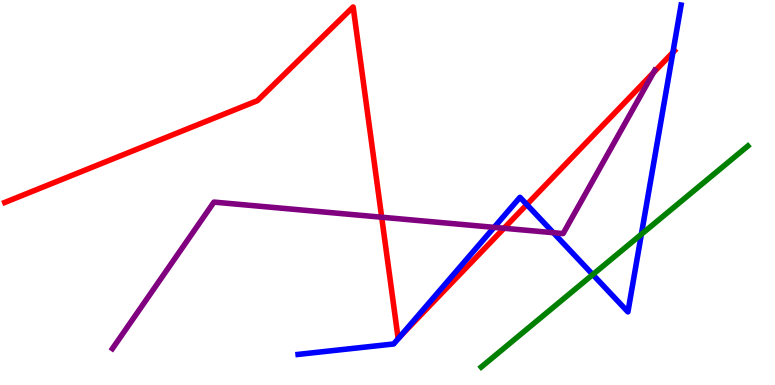[{'lines': ['blue', 'red'], 'intersections': [{'x': 5.16, 'y': 1.26}, {'x': 6.8, 'y': 4.69}, {'x': 8.68, 'y': 8.64}]}, {'lines': ['green', 'red'], 'intersections': []}, {'lines': ['purple', 'red'], 'intersections': [{'x': 4.93, 'y': 4.36}, {'x': 6.5, 'y': 4.07}, {'x': 8.43, 'y': 8.11}]}, {'lines': ['blue', 'green'], 'intersections': [{'x': 7.65, 'y': 2.87}, {'x': 8.28, 'y': 3.91}]}, {'lines': ['blue', 'purple'], 'intersections': [{'x': 6.38, 'y': 4.09}, {'x': 7.14, 'y': 3.96}]}, {'lines': ['green', 'purple'], 'intersections': []}]